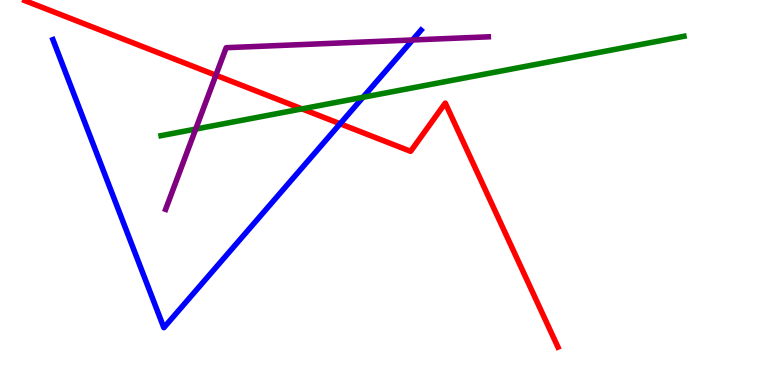[{'lines': ['blue', 'red'], 'intersections': [{'x': 4.39, 'y': 6.79}]}, {'lines': ['green', 'red'], 'intersections': [{'x': 3.9, 'y': 7.17}]}, {'lines': ['purple', 'red'], 'intersections': [{'x': 2.79, 'y': 8.05}]}, {'lines': ['blue', 'green'], 'intersections': [{'x': 4.68, 'y': 7.47}]}, {'lines': ['blue', 'purple'], 'intersections': [{'x': 5.32, 'y': 8.96}]}, {'lines': ['green', 'purple'], 'intersections': [{'x': 2.53, 'y': 6.65}]}]